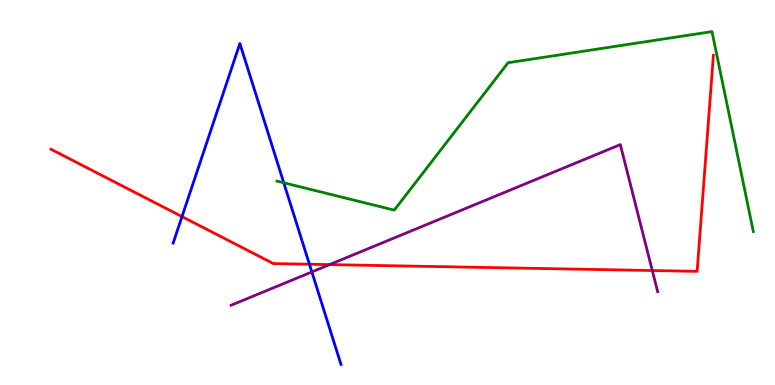[{'lines': ['blue', 'red'], 'intersections': [{'x': 2.35, 'y': 4.37}, {'x': 3.99, 'y': 3.14}]}, {'lines': ['green', 'red'], 'intersections': []}, {'lines': ['purple', 'red'], 'intersections': [{'x': 4.25, 'y': 3.13}, {'x': 8.42, 'y': 2.97}]}, {'lines': ['blue', 'green'], 'intersections': [{'x': 3.66, 'y': 5.25}]}, {'lines': ['blue', 'purple'], 'intersections': [{'x': 4.02, 'y': 2.94}]}, {'lines': ['green', 'purple'], 'intersections': []}]